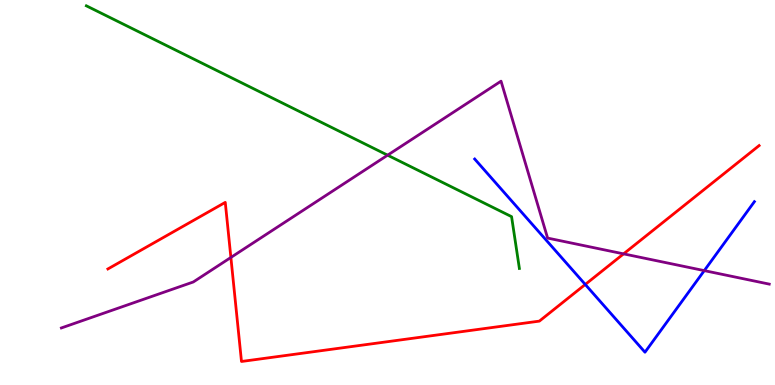[{'lines': ['blue', 'red'], 'intersections': [{'x': 7.55, 'y': 2.61}]}, {'lines': ['green', 'red'], 'intersections': []}, {'lines': ['purple', 'red'], 'intersections': [{'x': 2.98, 'y': 3.31}, {'x': 8.05, 'y': 3.41}]}, {'lines': ['blue', 'green'], 'intersections': []}, {'lines': ['blue', 'purple'], 'intersections': [{'x': 9.09, 'y': 2.97}]}, {'lines': ['green', 'purple'], 'intersections': [{'x': 5.0, 'y': 5.97}]}]